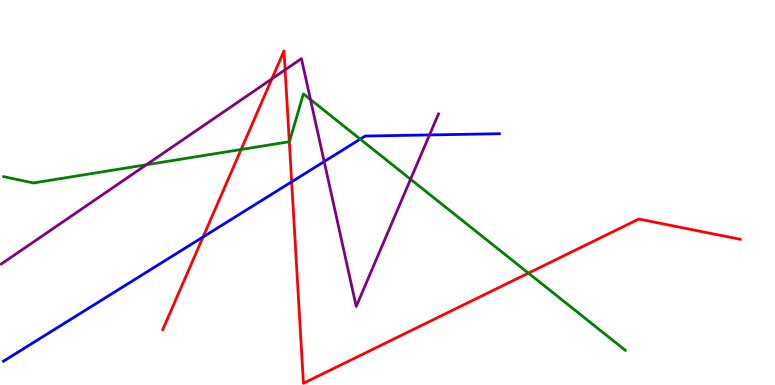[{'lines': ['blue', 'red'], 'intersections': [{'x': 2.62, 'y': 3.85}, {'x': 3.76, 'y': 5.28}]}, {'lines': ['green', 'red'], 'intersections': [{'x': 3.11, 'y': 6.12}, {'x': 3.73, 'y': 6.32}, {'x': 6.82, 'y': 2.91}]}, {'lines': ['purple', 'red'], 'intersections': [{'x': 3.51, 'y': 7.95}, {'x': 3.68, 'y': 8.19}]}, {'lines': ['blue', 'green'], 'intersections': [{'x': 4.65, 'y': 6.39}]}, {'lines': ['blue', 'purple'], 'intersections': [{'x': 4.18, 'y': 5.8}, {'x': 5.54, 'y': 6.5}]}, {'lines': ['green', 'purple'], 'intersections': [{'x': 1.89, 'y': 5.72}, {'x': 4.01, 'y': 7.42}, {'x': 5.3, 'y': 5.34}]}]